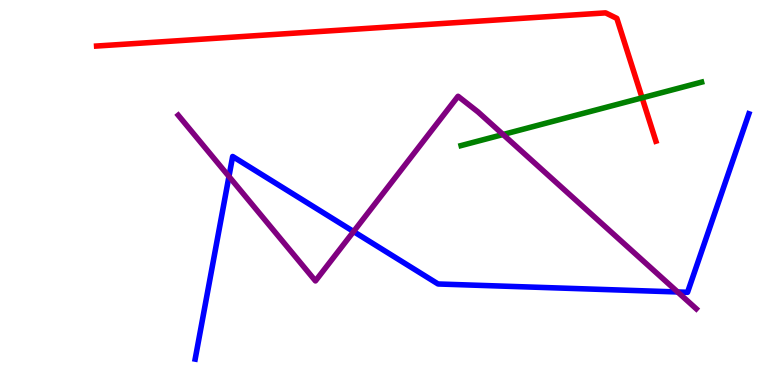[{'lines': ['blue', 'red'], 'intersections': []}, {'lines': ['green', 'red'], 'intersections': [{'x': 8.29, 'y': 7.46}]}, {'lines': ['purple', 'red'], 'intersections': []}, {'lines': ['blue', 'green'], 'intersections': []}, {'lines': ['blue', 'purple'], 'intersections': [{'x': 2.95, 'y': 5.42}, {'x': 4.56, 'y': 3.99}, {'x': 8.74, 'y': 2.42}]}, {'lines': ['green', 'purple'], 'intersections': [{'x': 6.49, 'y': 6.51}]}]